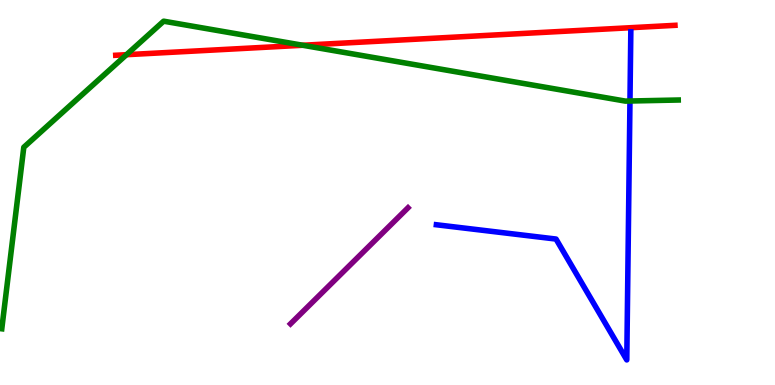[{'lines': ['blue', 'red'], 'intersections': []}, {'lines': ['green', 'red'], 'intersections': [{'x': 1.63, 'y': 8.58}, {'x': 3.91, 'y': 8.82}]}, {'lines': ['purple', 'red'], 'intersections': []}, {'lines': ['blue', 'green'], 'intersections': [{'x': 8.13, 'y': 7.38}]}, {'lines': ['blue', 'purple'], 'intersections': []}, {'lines': ['green', 'purple'], 'intersections': []}]